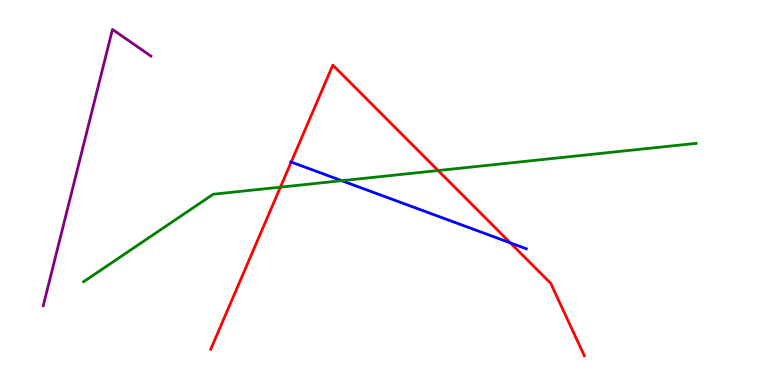[{'lines': ['blue', 'red'], 'intersections': [{'x': 3.76, 'y': 5.79}, {'x': 6.58, 'y': 3.69}]}, {'lines': ['green', 'red'], 'intersections': [{'x': 3.62, 'y': 5.14}, {'x': 5.65, 'y': 5.57}]}, {'lines': ['purple', 'red'], 'intersections': []}, {'lines': ['blue', 'green'], 'intersections': [{'x': 4.41, 'y': 5.31}]}, {'lines': ['blue', 'purple'], 'intersections': []}, {'lines': ['green', 'purple'], 'intersections': []}]